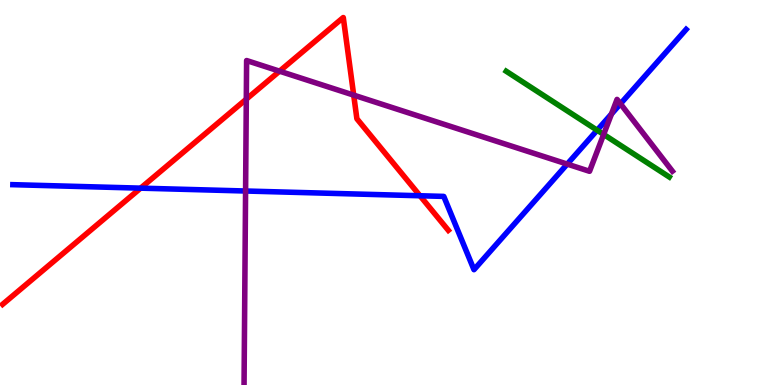[{'lines': ['blue', 'red'], 'intersections': [{'x': 1.81, 'y': 5.11}, {'x': 5.42, 'y': 4.92}]}, {'lines': ['green', 'red'], 'intersections': []}, {'lines': ['purple', 'red'], 'intersections': [{'x': 3.18, 'y': 7.42}, {'x': 3.61, 'y': 8.15}, {'x': 4.56, 'y': 7.53}]}, {'lines': ['blue', 'green'], 'intersections': [{'x': 7.71, 'y': 6.62}]}, {'lines': ['blue', 'purple'], 'intersections': [{'x': 3.17, 'y': 5.04}, {'x': 7.32, 'y': 5.74}, {'x': 7.89, 'y': 7.04}, {'x': 8.01, 'y': 7.3}]}, {'lines': ['green', 'purple'], 'intersections': [{'x': 7.79, 'y': 6.51}]}]